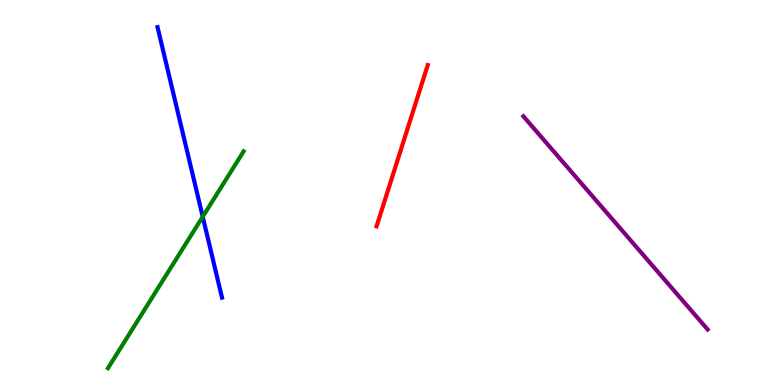[{'lines': ['blue', 'red'], 'intersections': []}, {'lines': ['green', 'red'], 'intersections': []}, {'lines': ['purple', 'red'], 'intersections': []}, {'lines': ['blue', 'green'], 'intersections': [{'x': 2.62, 'y': 4.37}]}, {'lines': ['blue', 'purple'], 'intersections': []}, {'lines': ['green', 'purple'], 'intersections': []}]